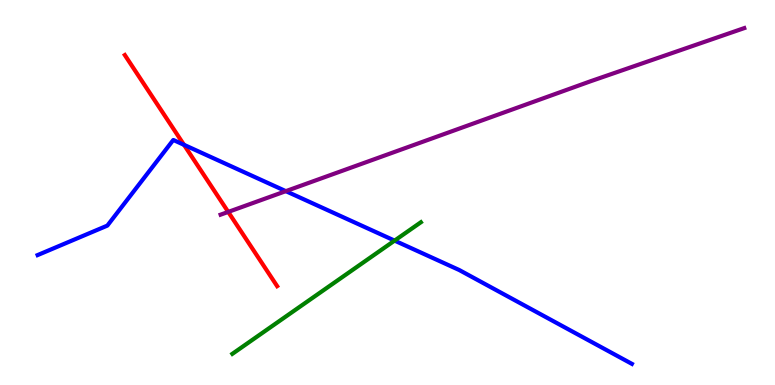[{'lines': ['blue', 'red'], 'intersections': [{'x': 2.37, 'y': 6.24}]}, {'lines': ['green', 'red'], 'intersections': []}, {'lines': ['purple', 'red'], 'intersections': [{'x': 2.94, 'y': 4.5}]}, {'lines': ['blue', 'green'], 'intersections': [{'x': 5.09, 'y': 3.75}]}, {'lines': ['blue', 'purple'], 'intersections': [{'x': 3.69, 'y': 5.04}]}, {'lines': ['green', 'purple'], 'intersections': []}]